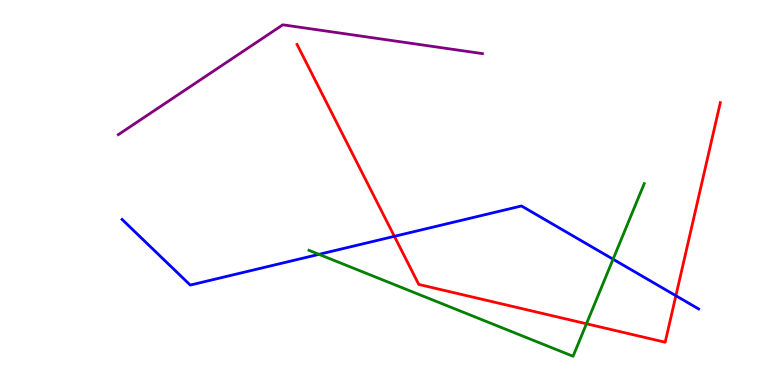[{'lines': ['blue', 'red'], 'intersections': [{'x': 5.09, 'y': 3.86}, {'x': 8.72, 'y': 2.32}]}, {'lines': ['green', 'red'], 'intersections': [{'x': 7.57, 'y': 1.59}]}, {'lines': ['purple', 'red'], 'intersections': []}, {'lines': ['blue', 'green'], 'intersections': [{'x': 4.12, 'y': 3.39}, {'x': 7.91, 'y': 3.27}]}, {'lines': ['blue', 'purple'], 'intersections': []}, {'lines': ['green', 'purple'], 'intersections': []}]